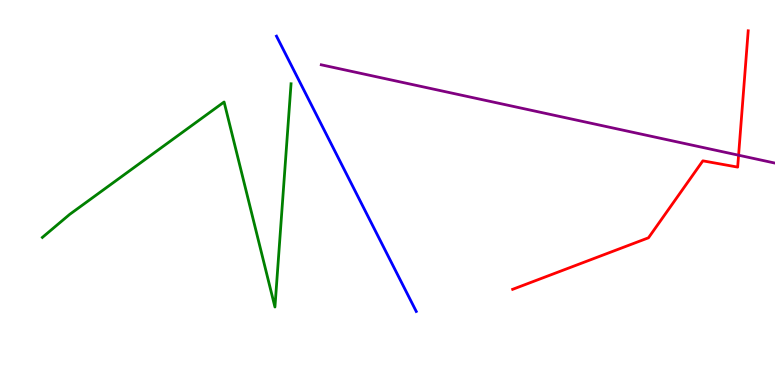[{'lines': ['blue', 'red'], 'intersections': []}, {'lines': ['green', 'red'], 'intersections': []}, {'lines': ['purple', 'red'], 'intersections': [{'x': 9.53, 'y': 5.97}]}, {'lines': ['blue', 'green'], 'intersections': []}, {'lines': ['blue', 'purple'], 'intersections': []}, {'lines': ['green', 'purple'], 'intersections': []}]